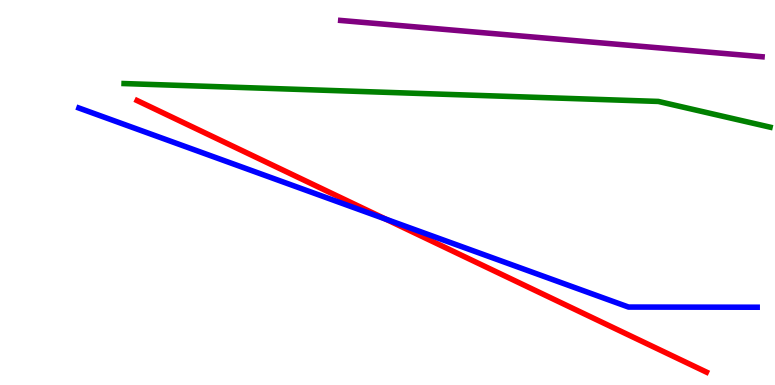[{'lines': ['blue', 'red'], 'intersections': [{'x': 4.98, 'y': 4.31}]}, {'lines': ['green', 'red'], 'intersections': []}, {'lines': ['purple', 'red'], 'intersections': []}, {'lines': ['blue', 'green'], 'intersections': []}, {'lines': ['blue', 'purple'], 'intersections': []}, {'lines': ['green', 'purple'], 'intersections': []}]